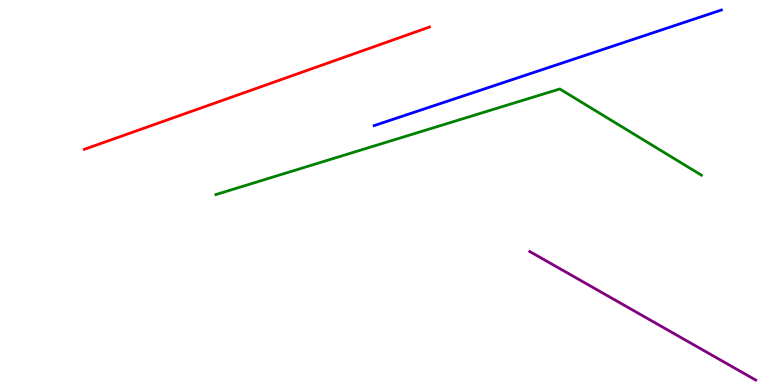[{'lines': ['blue', 'red'], 'intersections': []}, {'lines': ['green', 'red'], 'intersections': []}, {'lines': ['purple', 'red'], 'intersections': []}, {'lines': ['blue', 'green'], 'intersections': []}, {'lines': ['blue', 'purple'], 'intersections': []}, {'lines': ['green', 'purple'], 'intersections': []}]